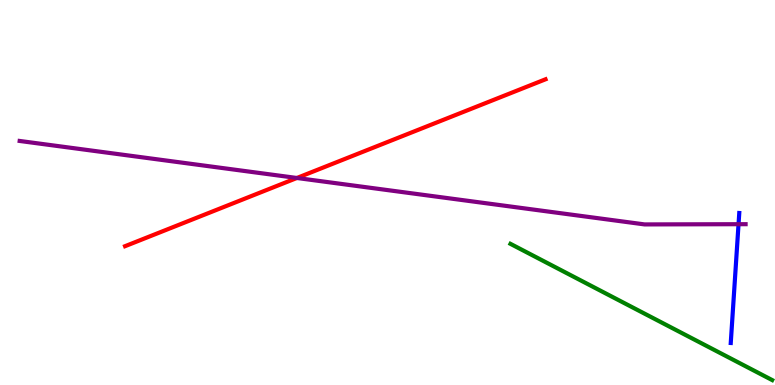[{'lines': ['blue', 'red'], 'intersections': []}, {'lines': ['green', 'red'], 'intersections': []}, {'lines': ['purple', 'red'], 'intersections': [{'x': 3.83, 'y': 5.38}]}, {'lines': ['blue', 'green'], 'intersections': []}, {'lines': ['blue', 'purple'], 'intersections': [{'x': 9.53, 'y': 4.18}]}, {'lines': ['green', 'purple'], 'intersections': []}]